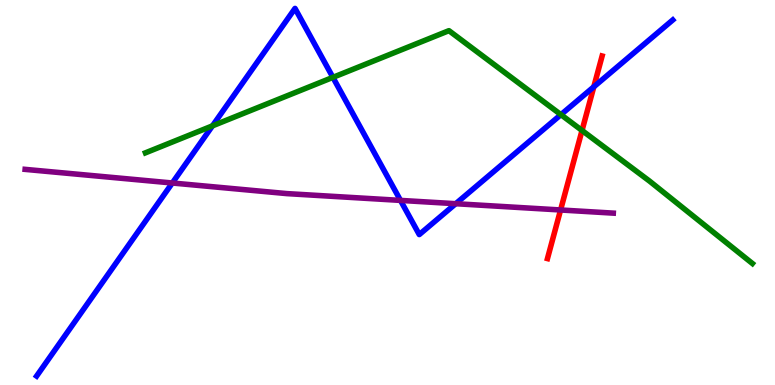[{'lines': ['blue', 'red'], 'intersections': [{'x': 7.66, 'y': 7.74}]}, {'lines': ['green', 'red'], 'intersections': [{'x': 7.51, 'y': 6.61}]}, {'lines': ['purple', 'red'], 'intersections': [{'x': 7.23, 'y': 4.55}]}, {'lines': ['blue', 'green'], 'intersections': [{'x': 2.74, 'y': 6.73}, {'x': 4.3, 'y': 7.99}, {'x': 7.24, 'y': 7.02}]}, {'lines': ['blue', 'purple'], 'intersections': [{'x': 2.22, 'y': 5.25}, {'x': 5.17, 'y': 4.79}, {'x': 5.88, 'y': 4.71}]}, {'lines': ['green', 'purple'], 'intersections': []}]